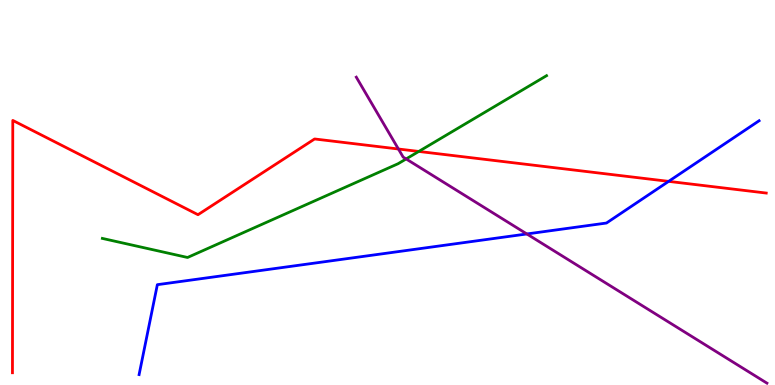[{'lines': ['blue', 'red'], 'intersections': [{'x': 8.63, 'y': 5.29}]}, {'lines': ['green', 'red'], 'intersections': [{'x': 5.4, 'y': 6.07}]}, {'lines': ['purple', 'red'], 'intersections': [{'x': 5.14, 'y': 6.13}]}, {'lines': ['blue', 'green'], 'intersections': []}, {'lines': ['blue', 'purple'], 'intersections': [{'x': 6.8, 'y': 3.92}]}, {'lines': ['green', 'purple'], 'intersections': [{'x': 5.24, 'y': 5.87}]}]